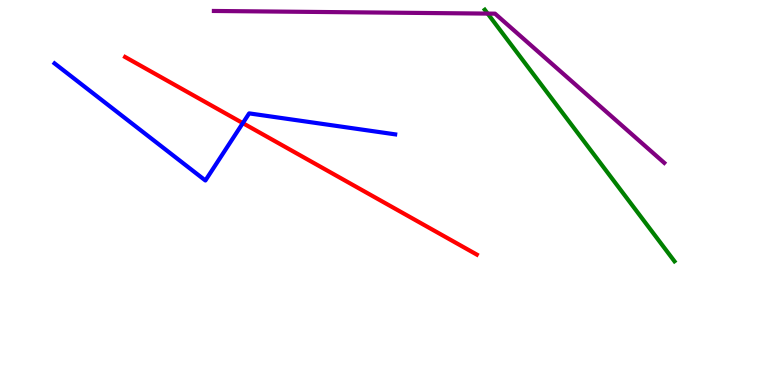[{'lines': ['blue', 'red'], 'intersections': [{'x': 3.13, 'y': 6.8}]}, {'lines': ['green', 'red'], 'intersections': []}, {'lines': ['purple', 'red'], 'intersections': []}, {'lines': ['blue', 'green'], 'intersections': []}, {'lines': ['blue', 'purple'], 'intersections': []}, {'lines': ['green', 'purple'], 'intersections': [{'x': 6.29, 'y': 9.65}]}]